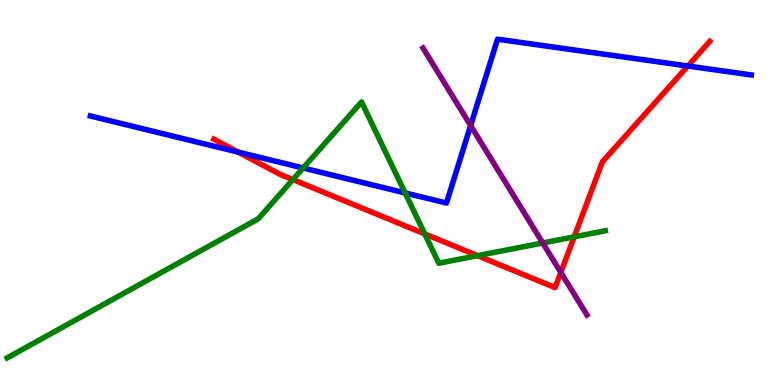[{'lines': ['blue', 'red'], 'intersections': [{'x': 3.07, 'y': 6.05}, {'x': 8.88, 'y': 8.29}]}, {'lines': ['green', 'red'], 'intersections': [{'x': 3.78, 'y': 5.34}, {'x': 5.48, 'y': 3.92}, {'x': 6.16, 'y': 3.36}, {'x': 7.41, 'y': 3.85}]}, {'lines': ['purple', 'red'], 'intersections': [{'x': 7.24, 'y': 2.92}]}, {'lines': ['blue', 'green'], 'intersections': [{'x': 3.91, 'y': 5.64}, {'x': 5.23, 'y': 4.99}]}, {'lines': ['blue', 'purple'], 'intersections': [{'x': 6.07, 'y': 6.74}]}, {'lines': ['green', 'purple'], 'intersections': [{'x': 7.0, 'y': 3.69}]}]